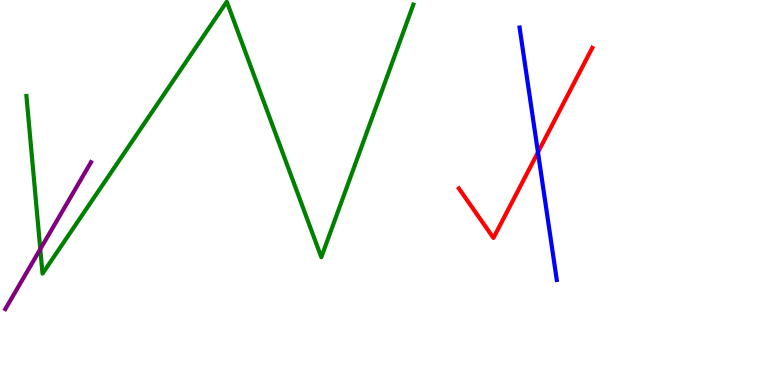[{'lines': ['blue', 'red'], 'intersections': [{'x': 6.94, 'y': 6.04}]}, {'lines': ['green', 'red'], 'intersections': []}, {'lines': ['purple', 'red'], 'intersections': []}, {'lines': ['blue', 'green'], 'intersections': []}, {'lines': ['blue', 'purple'], 'intersections': []}, {'lines': ['green', 'purple'], 'intersections': [{'x': 0.52, 'y': 3.53}]}]